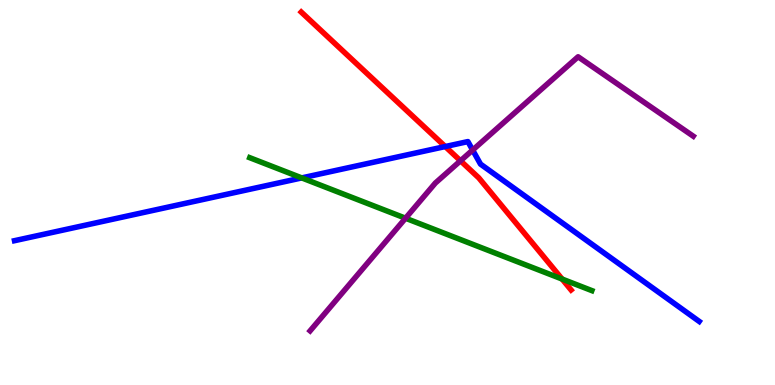[{'lines': ['blue', 'red'], 'intersections': [{'x': 5.75, 'y': 6.19}]}, {'lines': ['green', 'red'], 'intersections': [{'x': 7.25, 'y': 2.75}]}, {'lines': ['purple', 'red'], 'intersections': [{'x': 5.94, 'y': 5.82}]}, {'lines': ['blue', 'green'], 'intersections': [{'x': 3.89, 'y': 5.38}]}, {'lines': ['blue', 'purple'], 'intersections': [{'x': 6.1, 'y': 6.1}]}, {'lines': ['green', 'purple'], 'intersections': [{'x': 5.23, 'y': 4.33}]}]